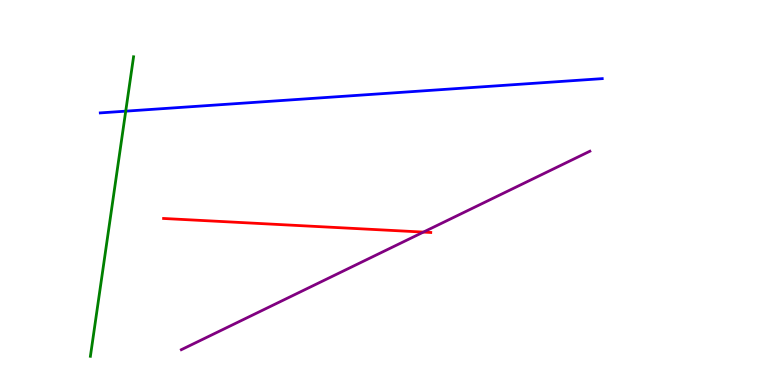[{'lines': ['blue', 'red'], 'intersections': []}, {'lines': ['green', 'red'], 'intersections': []}, {'lines': ['purple', 'red'], 'intersections': [{'x': 5.46, 'y': 3.97}]}, {'lines': ['blue', 'green'], 'intersections': [{'x': 1.62, 'y': 7.11}]}, {'lines': ['blue', 'purple'], 'intersections': []}, {'lines': ['green', 'purple'], 'intersections': []}]